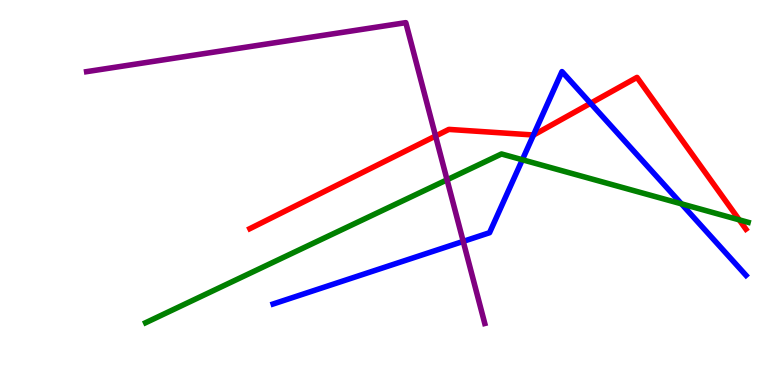[{'lines': ['blue', 'red'], 'intersections': [{'x': 6.88, 'y': 6.49}, {'x': 7.62, 'y': 7.32}]}, {'lines': ['green', 'red'], 'intersections': [{'x': 9.54, 'y': 4.29}]}, {'lines': ['purple', 'red'], 'intersections': [{'x': 5.62, 'y': 6.47}]}, {'lines': ['blue', 'green'], 'intersections': [{'x': 6.74, 'y': 5.85}, {'x': 8.79, 'y': 4.71}]}, {'lines': ['blue', 'purple'], 'intersections': [{'x': 5.98, 'y': 3.73}]}, {'lines': ['green', 'purple'], 'intersections': [{'x': 5.77, 'y': 5.33}]}]